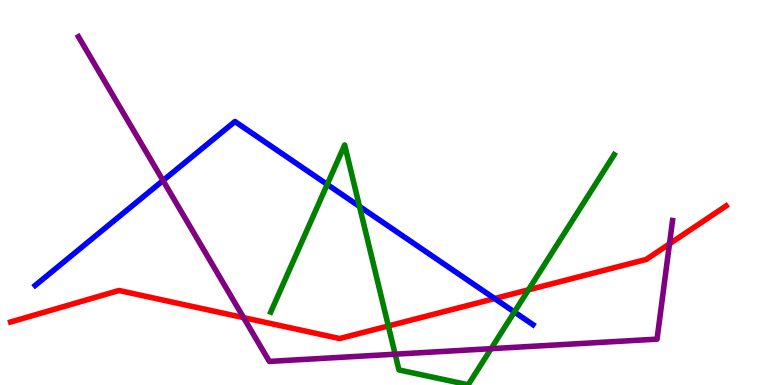[{'lines': ['blue', 'red'], 'intersections': [{'x': 6.38, 'y': 2.25}]}, {'lines': ['green', 'red'], 'intersections': [{'x': 5.01, 'y': 1.53}, {'x': 6.82, 'y': 2.47}]}, {'lines': ['purple', 'red'], 'intersections': [{'x': 3.14, 'y': 1.75}, {'x': 8.64, 'y': 3.67}]}, {'lines': ['blue', 'green'], 'intersections': [{'x': 4.22, 'y': 5.21}, {'x': 4.64, 'y': 4.64}, {'x': 6.64, 'y': 1.9}]}, {'lines': ['blue', 'purple'], 'intersections': [{'x': 2.1, 'y': 5.31}]}, {'lines': ['green', 'purple'], 'intersections': [{'x': 5.1, 'y': 0.8}, {'x': 6.34, 'y': 0.944}]}]